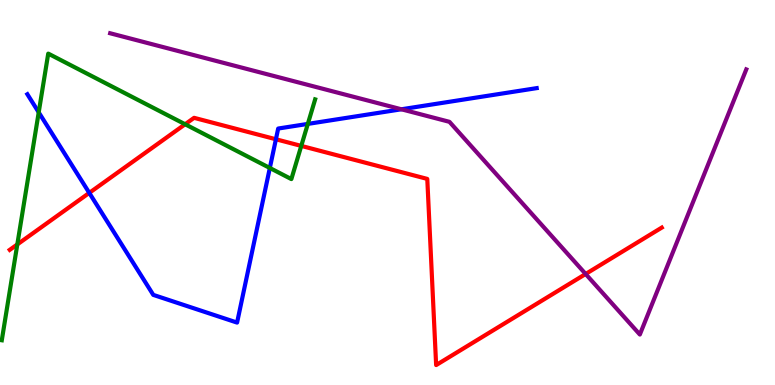[{'lines': ['blue', 'red'], 'intersections': [{'x': 1.15, 'y': 4.99}, {'x': 3.56, 'y': 6.38}]}, {'lines': ['green', 'red'], 'intersections': [{'x': 0.223, 'y': 3.65}, {'x': 2.39, 'y': 6.77}, {'x': 3.89, 'y': 6.21}]}, {'lines': ['purple', 'red'], 'intersections': [{'x': 7.56, 'y': 2.88}]}, {'lines': ['blue', 'green'], 'intersections': [{'x': 0.5, 'y': 7.08}, {'x': 3.48, 'y': 5.64}, {'x': 3.97, 'y': 6.78}]}, {'lines': ['blue', 'purple'], 'intersections': [{'x': 5.18, 'y': 7.16}]}, {'lines': ['green', 'purple'], 'intersections': []}]